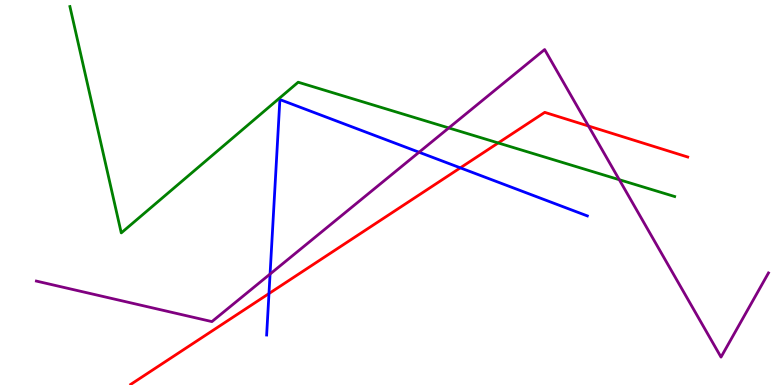[{'lines': ['blue', 'red'], 'intersections': [{'x': 3.47, 'y': 2.37}, {'x': 5.94, 'y': 5.64}]}, {'lines': ['green', 'red'], 'intersections': [{'x': 6.43, 'y': 6.29}]}, {'lines': ['purple', 'red'], 'intersections': [{'x': 7.59, 'y': 6.73}]}, {'lines': ['blue', 'green'], 'intersections': []}, {'lines': ['blue', 'purple'], 'intersections': [{'x': 3.48, 'y': 2.88}, {'x': 5.41, 'y': 6.05}]}, {'lines': ['green', 'purple'], 'intersections': [{'x': 5.79, 'y': 6.68}, {'x': 7.99, 'y': 5.33}]}]